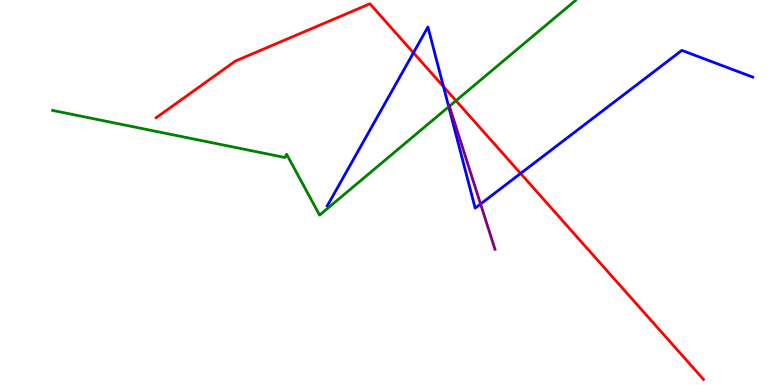[{'lines': ['blue', 'red'], 'intersections': [{'x': 5.33, 'y': 8.63}, {'x': 5.72, 'y': 7.75}, {'x': 6.72, 'y': 5.5}]}, {'lines': ['green', 'red'], 'intersections': [{'x': 5.88, 'y': 7.38}]}, {'lines': ['purple', 'red'], 'intersections': []}, {'lines': ['blue', 'green'], 'intersections': [{'x': 5.79, 'y': 7.23}]}, {'lines': ['blue', 'purple'], 'intersections': [{'x': 6.2, 'y': 4.7}]}, {'lines': ['green', 'purple'], 'intersections': [{'x': 5.8, 'y': 7.24}]}]